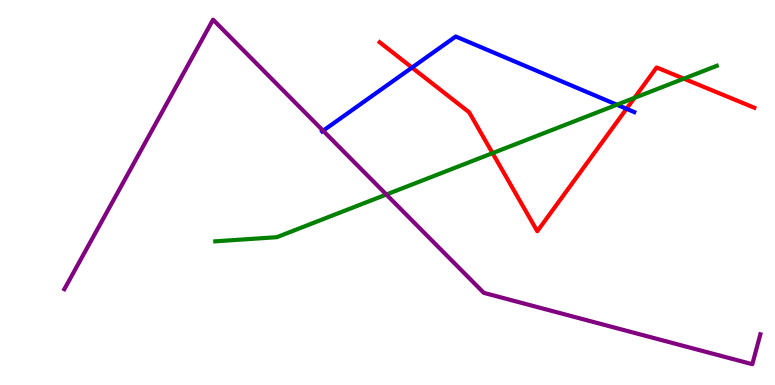[{'lines': ['blue', 'red'], 'intersections': [{'x': 5.32, 'y': 8.24}, {'x': 8.08, 'y': 7.17}]}, {'lines': ['green', 'red'], 'intersections': [{'x': 6.36, 'y': 6.02}, {'x': 8.19, 'y': 7.46}, {'x': 8.82, 'y': 7.96}]}, {'lines': ['purple', 'red'], 'intersections': []}, {'lines': ['blue', 'green'], 'intersections': [{'x': 7.96, 'y': 7.28}]}, {'lines': ['blue', 'purple'], 'intersections': [{'x': 4.17, 'y': 6.6}]}, {'lines': ['green', 'purple'], 'intersections': [{'x': 4.98, 'y': 4.95}]}]